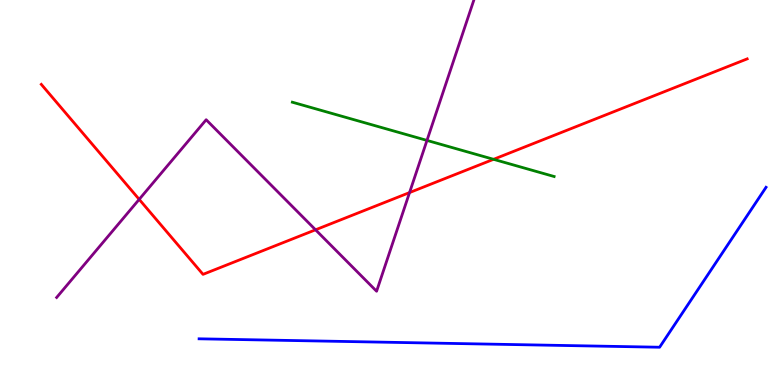[{'lines': ['blue', 'red'], 'intersections': []}, {'lines': ['green', 'red'], 'intersections': [{'x': 6.37, 'y': 5.86}]}, {'lines': ['purple', 'red'], 'intersections': [{'x': 1.8, 'y': 4.82}, {'x': 4.07, 'y': 4.03}, {'x': 5.28, 'y': 5.0}]}, {'lines': ['blue', 'green'], 'intersections': []}, {'lines': ['blue', 'purple'], 'intersections': []}, {'lines': ['green', 'purple'], 'intersections': [{'x': 5.51, 'y': 6.35}]}]